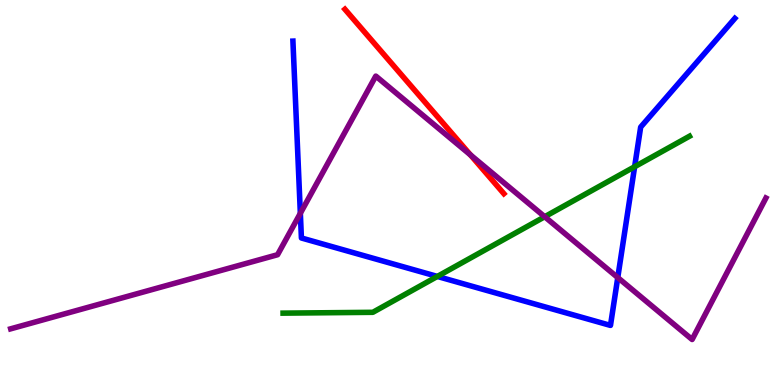[{'lines': ['blue', 'red'], 'intersections': []}, {'lines': ['green', 'red'], 'intersections': []}, {'lines': ['purple', 'red'], 'intersections': [{'x': 6.07, 'y': 5.98}]}, {'lines': ['blue', 'green'], 'intersections': [{'x': 5.64, 'y': 2.82}, {'x': 8.19, 'y': 5.67}]}, {'lines': ['blue', 'purple'], 'intersections': [{'x': 3.88, 'y': 4.46}, {'x': 7.97, 'y': 2.79}]}, {'lines': ['green', 'purple'], 'intersections': [{'x': 7.03, 'y': 4.37}]}]